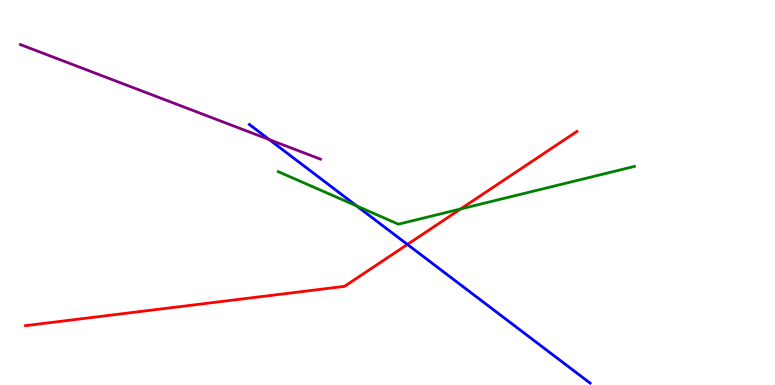[{'lines': ['blue', 'red'], 'intersections': [{'x': 5.26, 'y': 3.65}]}, {'lines': ['green', 'red'], 'intersections': [{'x': 5.94, 'y': 4.57}]}, {'lines': ['purple', 'red'], 'intersections': []}, {'lines': ['blue', 'green'], 'intersections': [{'x': 4.6, 'y': 4.65}]}, {'lines': ['blue', 'purple'], 'intersections': [{'x': 3.48, 'y': 6.37}]}, {'lines': ['green', 'purple'], 'intersections': []}]